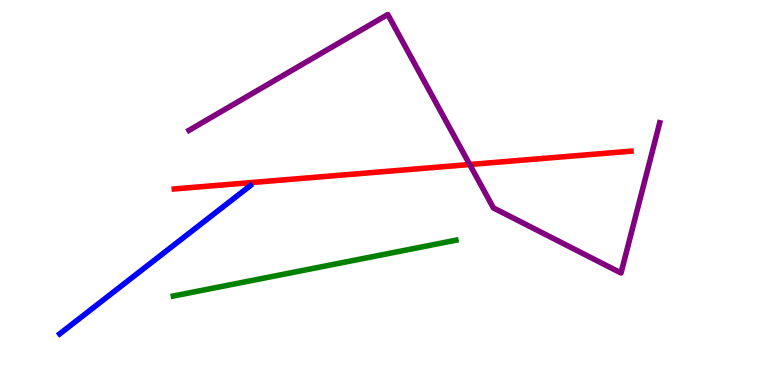[{'lines': ['blue', 'red'], 'intersections': []}, {'lines': ['green', 'red'], 'intersections': []}, {'lines': ['purple', 'red'], 'intersections': [{'x': 6.06, 'y': 5.73}]}, {'lines': ['blue', 'green'], 'intersections': []}, {'lines': ['blue', 'purple'], 'intersections': []}, {'lines': ['green', 'purple'], 'intersections': []}]